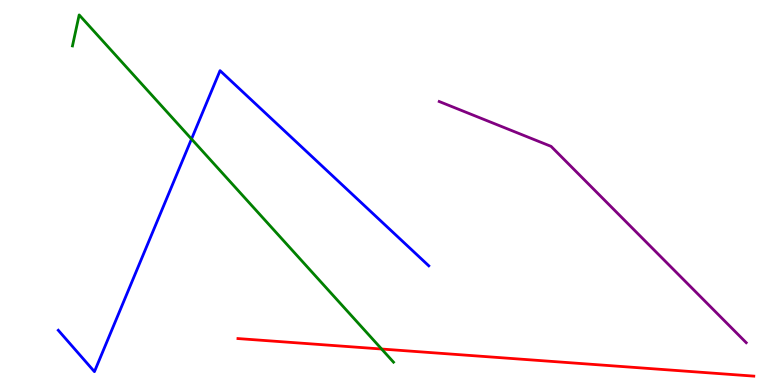[{'lines': ['blue', 'red'], 'intersections': []}, {'lines': ['green', 'red'], 'intersections': [{'x': 4.92, 'y': 0.935}]}, {'lines': ['purple', 'red'], 'intersections': []}, {'lines': ['blue', 'green'], 'intersections': [{'x': 2.47, 'y': 6.39}]}, {'lines': ['blue', 'purple'], 'intersections': []}, {'lines': ['green', 'purple'], 'intersections': []}]